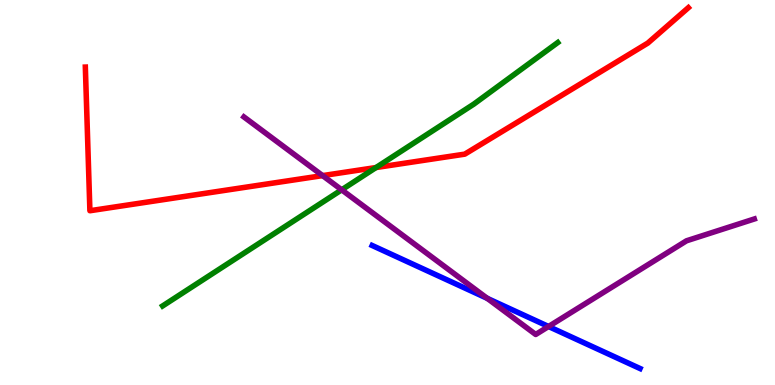[{'lines': ['blue', 'red'], 'intersections': []}, {'lines': ['green', 'red'], 'intersections': [{'x': 4.85, 'y': 5.65}]}, {'lines': ['purple', 'red'], 'intersections': [{'x': 4.16, 'y': 5.44}]}, {'lines': ['blue', 'green'], 'intersections': []}, {'lines': ['blue', 'purple'], 'intersections': [{'x': 6.29, 'y': 2.25}, {'x': 7.08, 'y': 1.52}]}, {'lines': ['green', 'purple'], 'intersections': [{'x': 4.41, 'y': 5.07}]}]